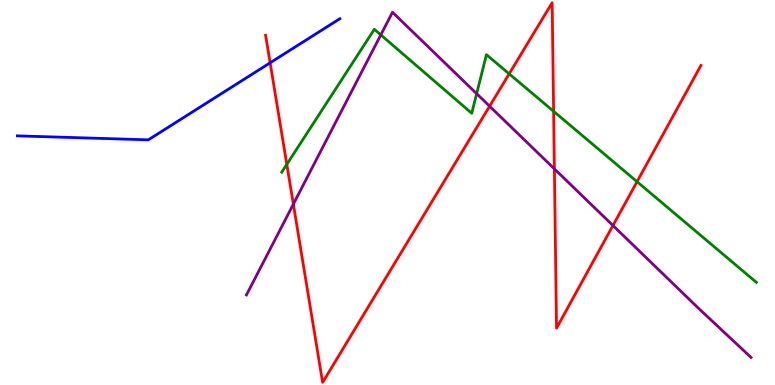[{'lines': ['blue', 'red'], 'intersections': [{'x': 3.49, 'y': 8.37}]}, {'lines': ['green', 'red'], 'intersections': [{'x': 3.7, 'y': 5.73}, {'x': 6.57, 'y': 8.08}, {'x': 7.14, 'y': 7.11}, {'x': 8.22, 'y': 5.28}]}, {'lines': ['purple', 'red'], 'intersections': [{'x': 3.79, 'y': 4.7}, {'x': 6.32, 'y': 7.24}, {'x': 7.15, 'y': 5.61}, {'x': 7.91, 'y': 4.14}]}, {'lines': ['blue', 'green'], 'intersections': []}, {'lines': ['blue', 'purple'], 'intersections': []}, {'lines': ['green', 'purple'], 'intersections': [{'x': 4.91, 'y': 9.09}, {'x': 6.15, 'y': 7.57}]}]